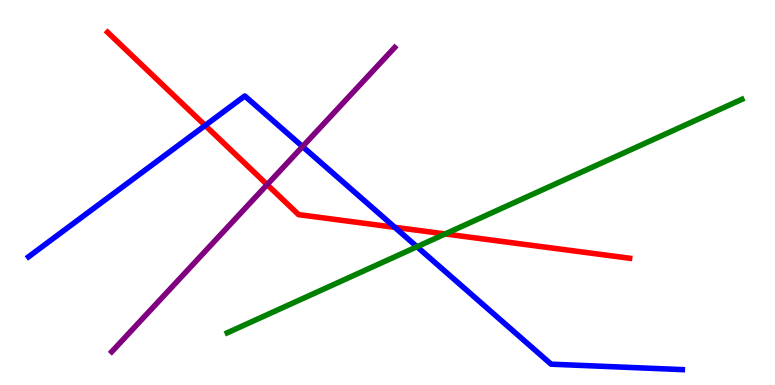[{'lines': ['blue', 'red'], 'intersections': [{'x': 2.65, 'y': 6.74}, {'x': 5.09, 'y': 4.1}]}, {'lines': ['green', 'red'], 'intersections': [{'x': 5.74, 'y': 3.92}]}, {'lines': ['purple', 'red'], 'intersections': [{'x': 3.45, 'y': 5.2}]}, {'lines': ['blue', 'green'], 'intersections': [{'x': 5.38, 'y': 3.59}]}, {'lines': ['blue', 'purple'], 'intersections': [{'x': 3.9, 'y': 6.19}]}, {'lines': ['green', 'purple'], 'intersections': []}]